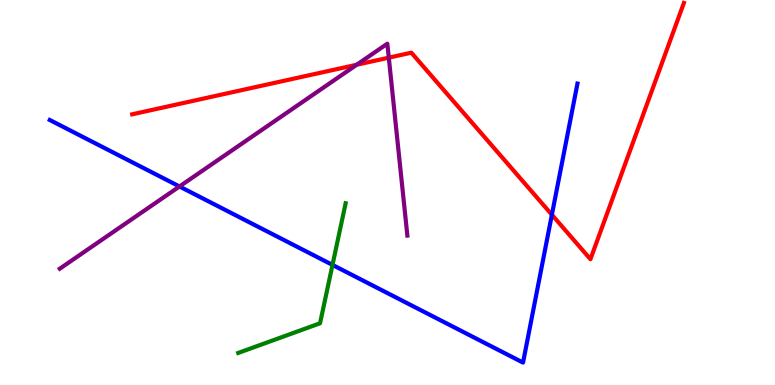[{'lines': ['blue', 'red'], 'intersections': [{'x': 7.12, 'y': 4.42}]}, {'lines': ['green', 'red'], 'intersections': []}, {'lines': ['purple', 'red'], 'intersections': [{'x': 4.6, 'y': 8.32}, {'x': 5.02, 'y': 8.5}]}, {'lines': ['blue', 'green'], 'intersections': [{'x': 4.29, 'y': 3.12}]}, {'lines': ['blue', 'purple'], 'intersections': [{'x': 2.32, 'y': 5.16}]}, {'lines': ['green', 'purple'], 'intersections': []}]